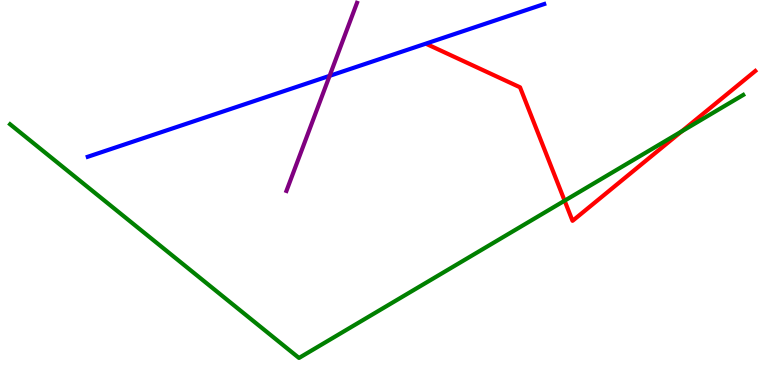[{'lines': ['blue', 'red'], 'intersections': []}, {'lines': ['green', 'red'], 'intersections': [{'x': 7.29, 'y': 4.79}, {'x': 8.79, 'y': 6.59}]}, {'lines': ['purple', 'red'], 'intersections': []}, {'lines': ['blue', 'green'], 'intersections': []}, {'lines': ['blue', 'purple'], 'intersections': [{'x': 4.25, 'y': 8.03}]}, {'lines': ['green', 'purple'], 'intersections': []}]